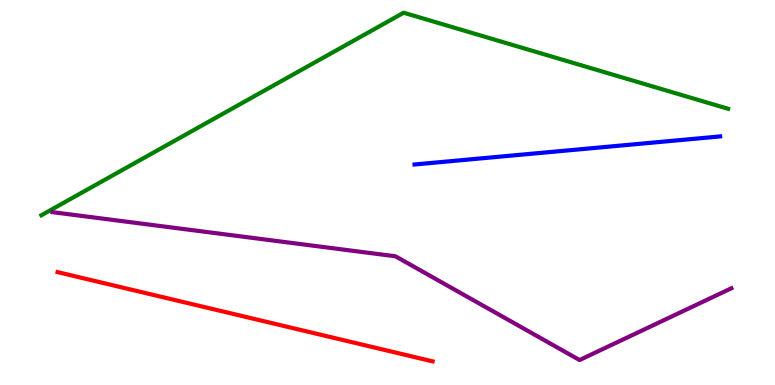[{'lines': ['blue', 'red'], 'intersections': []}, {'lines': ['green', 'red'], 'intersections': []}, {'lines': ['purple', 'red'], 'intersections': []}, {'lines': ['blue', 'green'], 'intersections': []}, {'lines': ['blue', 'purple'], 'intersections': []}, {'lines': ['green', 'purple'], 'intersections': []}]